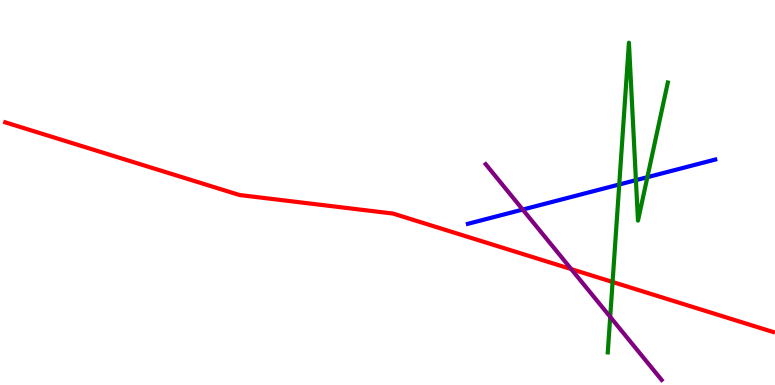[{'lines': ['blue', 'red'], 'intersections': []}, {'lines': ['green', 'red'], 'intersections': [{'x': 7.9, 'y': 2.68}]}, {'lines': ['purple', 'red'], 'intersections': [{'x': 7.37, 'y': 3.01}]}, {'lines': ['blue', 'green'], 'intersections': [{'x': 7.99, 'y': 5.21}, {'x': 8.21, 'y': 5.32}, {'x': 8.35, 'y': 5.4}]}, {'lines': ['blue', 'purple'], 'intersections': [{'x': 6.74, 'y': 4.56}]}, {'lines': ['green', 'purple'], 'intersections': [{'x': 7.87, 'y': 1.77}]}]